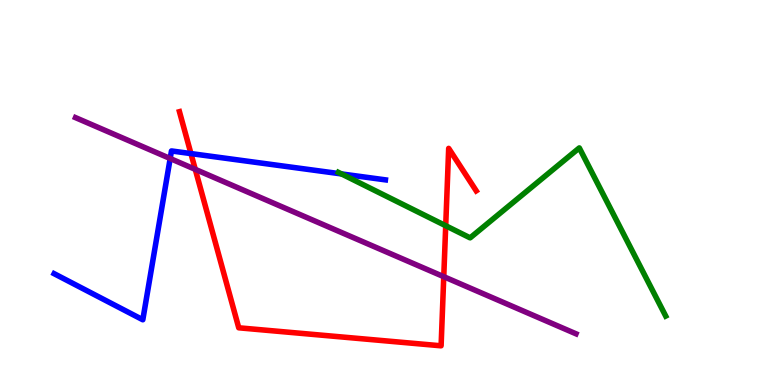[{'lines': ['blue', 'red'], 'intersections': [{'x': 2.46, 'y': 6.01}]}, {'lines': ['green', 'red'], 'intersections': [{'x': 5.75, 'y': 4.14}]}, {'lines': ['purple', 'red'], 'intersections': [{'x': 2.52, 'y': 5.6}, {'x': 5.73, 'y': 2.81}]}, {'lines': ['blue', 'green'], 'intersections': [{'x': 4.41, 'y': 5.48}]}, {'lines': ['blue', 'purple'], 'intersections': [{'x': 2.2, 'y': 5.88}]}, {'lines': ['green', 'purple'], 'intersections': []}]